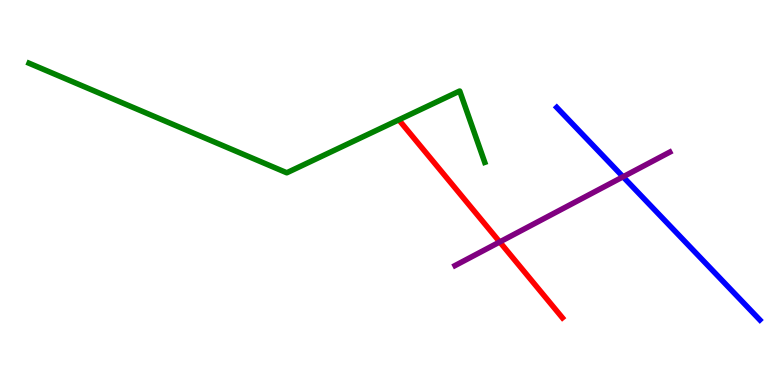[{'lines': ['blue', 'red'], 'intersections': []}, {'lines': ['green', 'red'], 'intersections': []}, {'lines': ['purple', 'red'], 'intersections': [{'x': 6.45, 'y': 3.72}]}, {'lines': ['blue', 'green'], 'intersections': []}, {'lines': ['blue', 'purple'], 'intersections': [{'x': 8.04, 'y': 5.41}]}, {'lines': ['green', 'purple'], 'intersections': []}]